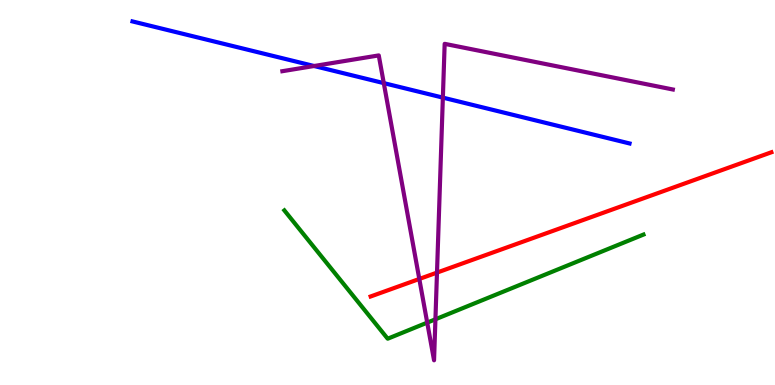[{'lines': ['blue', 'red'], 'intersections': []}, {'lines': ['green', 'red'], 'intersections': []}, {'lines': ['purple', 'red'], 'intersections': [{'x': 5.41, 'y': 2.75}, {'x': 5.64, 'y': 2.92}]}, {'lines': ['blue', 'green'], 'intersections': []}, {'lines': ['blue', 'purple'], 'intersections': [{'x': 4.05, 'y': 8.29}, {'x': 4.95, 'y': 7.84}, {'x': 5.71, 'y': 7.46}]}, {'lines': ['green', 'purple'], 'intersections': [{'x': 5.51, 'y': 1.62}, {'x': 5.62, 'y': 1.71}]}]